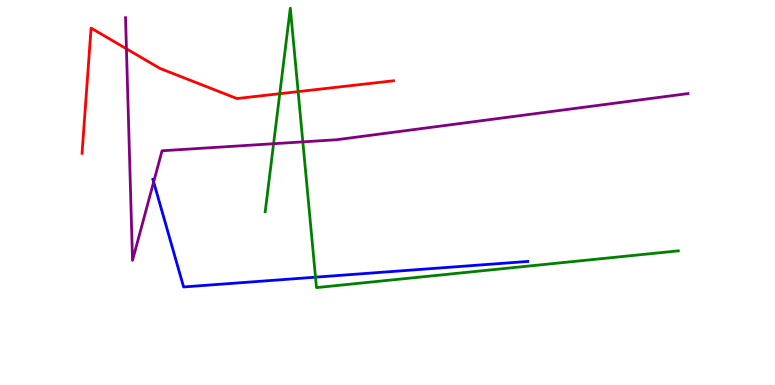[{'lines': ['blue', 'red'], 'intersections': []}, {'lines': ['green', 'red'], 'intersections': [{'x': 3.61, 'y': 7.57}, {'x': 3.85, 'y': 7.62}]}, {'lines': ['purple', 'red'], 'intersections': [{'x': 1.63, 'y': 8.73}]}, {'lines': ['blue', 'green'], 'intersections': [{'x': 4.07, 'y': 2.8}]}, {'lines': ['blue', 'purple'], 'intersections': [{'x': 1.98, 'y': 5.27}]}, {'lines': ['green', 'purple'], 'intersections': [{'x': 3.53, 'y': 6.27}, {'x': 3.91, 'y': 6.32}]}]